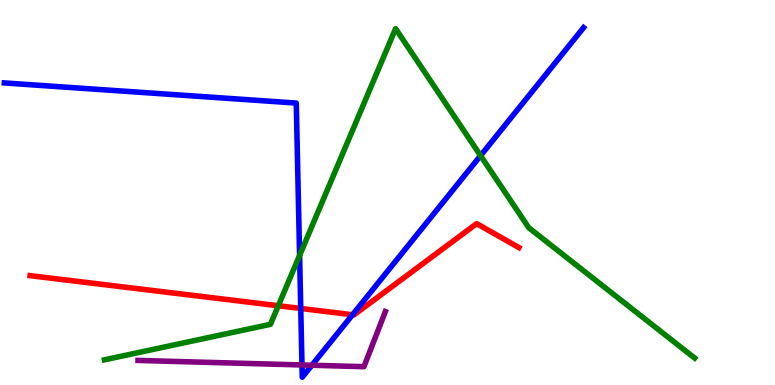[{'lines': ['blue', 'red'], 'intersections': [{'x': 3.88, 'y': 1.99}, {'x': 4.55, 'y': 1.82}]}, {'lines': ['green', 'red'], 'intersections': [{'x': 3.59, 'y': 2.06}]}, {'lines': ['purple', 'red'], 'intersections': []}, {'lines': ['blue', 'green'], 'intersections': [{'x': 3.87, 'y': 3.37}, {'x': 6.2, 'y': 5.96}]}, {'lines': ['blue', 'purple'], 'intersections': [{'x': 3.9, 'y': 0.52}, {'x': 4.02, 'y': 0.513}]}, {'lines': ['green', 'purple'], 'intersections': []}]